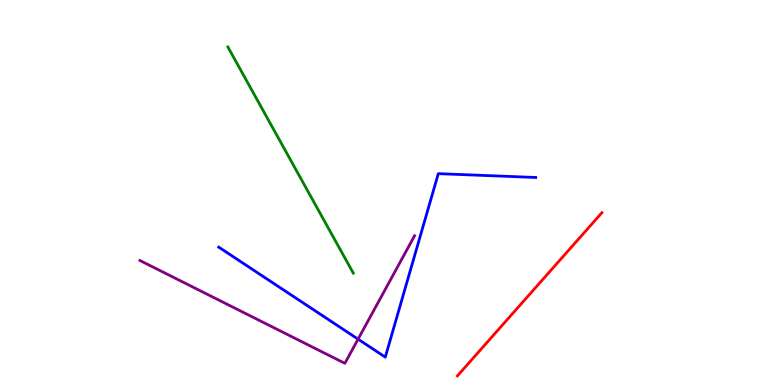[{'lines': ['blue', 'red'], 'intersections': []}, {'lines': ['green', 'red'], 'intersections': []}, {'lines': ['purple', 'red'], 'intersections': []}, {'lines': ['blue', 'green'], 'intersections': []}, {'lines': ['blue', 'purple'], 'intersections': [{'x': 4.62, 'y': 1.19}]}, {'lines': ['green', 'purple'], 'intersections': []}]